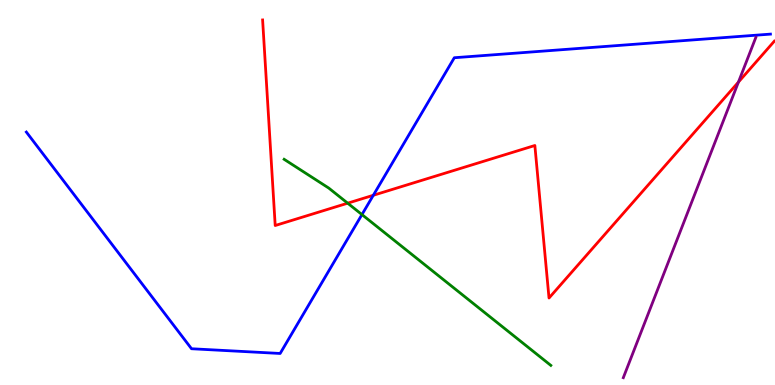[{'lines': ['blue', 'red'], 'intersections': [{'x': 4.82, 'y': 4.93}]}, {'lines': ['green', 'red'], 'intersections': [{'x': 4.49, 'y': 4.72}]}, {'lines': ['purple', 'red'], 'intersections': [{'x': 9.53, 'y': 7.87}]}, {'lines': ['blue', 'green'], 'intersections': [{'x': 4.67, 'y': 4.43}]}, {'lines': ['blue', 'purple'], 'intersections': []}, {'lines': ['green', 'purple'], 'intersections': []}]